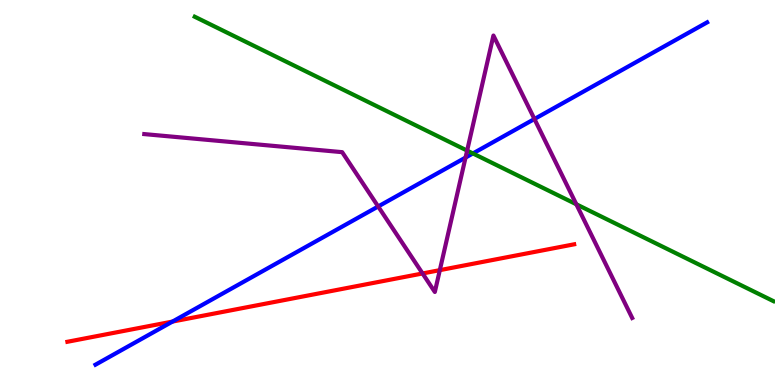[{'lines': ['blue', 'red'], 'intersections': [{'x': 2.23, 'y': 1.65}]}, {'lines': ['green', 'red'], 'intersections': []}, {'lines': ['purple', 'red'], 'intersections': [{'x': 5.45, 'y': 2.9}, {'x': 5.68, 'y': 2.98}]}, {'lines': ['blue', 'green'], 'intersections': [{'x': 6.1, 'y': 6.01}]}, {'lines': ['blue', 'purple'], 'intersections': [{'x': 4.88, 'y': 4.64}, {'x': 6.01, 'y': 5.91}, {'x': 6.9, 'y': 6.91}]}, {'lines': ['green', 'purple'], 'intersections': [{'x': 6.03, 'y': 6.09}, {'x': 7.44, 'y': 4.69}]}]